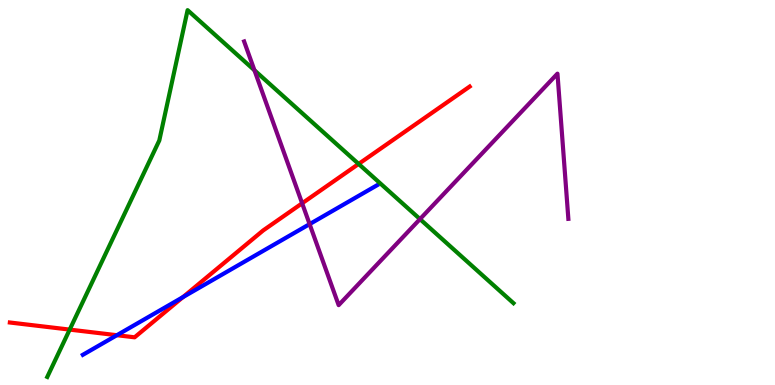[{'lines': ['blue', 'red'], 'intersections': [{'x': 1.51, 'y': 1.29}, {'x': 2.36, 'y': 2.28}]}, {'lines': ['green', 'red'], 'intersections': [{'x': 0.899, 'y': 1.44}, {'x': 4.63, 'y': 5.74}]}, {'lines': ['purple', 'red'], 'intersections': [{'x': 3.9, 'y': 4.72}]}, {'lines': ['blue', 'green'], 'intersections': []}, {'lines': ['blue', 'purple'], 'intersections': [{'x': 3.99, 'y': 4.18}]}, {'lines': ['green', 'purple'], 'intersections': [{'x': 3.28, 'y': 8.17}, {'x': 5.42, 'y': 4.31}]}]